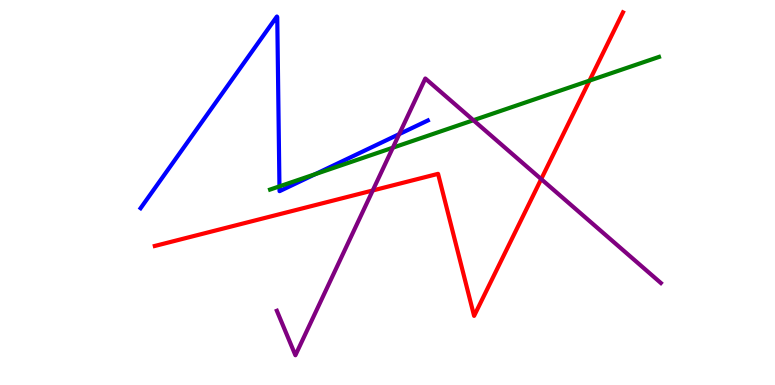[{'lines': ['blue', 'red'], 'intersections': []}, {'lines': ['green', 'red'], 'intersections': [{'x': 7.61, 'y': 7.91}]}, {'lines': ['purple', 'red'], 'intersections': [{'x': 4.81, 'y': 5.05}, {'x': 6.98, 'y': 5.35}]}, {'lines': ['blue', 'green'], 'intersections': [{'x': 3.61, 'y': 5.16}, {'x': 4.07, 'y': 5.48}]}, {'lines': ['blue', 'purple'], 'intersections': [{'x': 5.15, 'y': 6.52}]}, {'lines': ['green', 'purple'], 'intersections': [{'x': 5.07, 'y': 6.16}, {'x': 6.11, 'y': 6.88}]}]